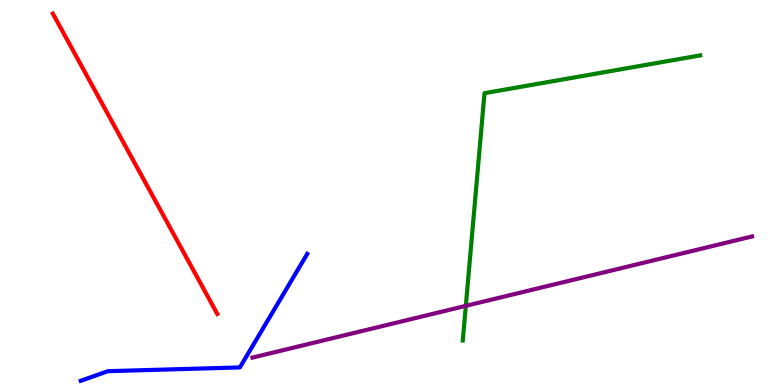[{'lines': ['blue', 'red'], 'intersections': []}, {'lines': ['green', 'red'], 'intersections': []}, {'lines': ['purple', 'red'], 'intersections': []}, {'lines': ['blue', 'green'], 'intersections': []}, {'lines': ['blue', 'purple'], 'intersections': []}, {'lines': ['green', 'purple'], 'intersections': [{'x': 6.01, 'y': 2.06}]}]